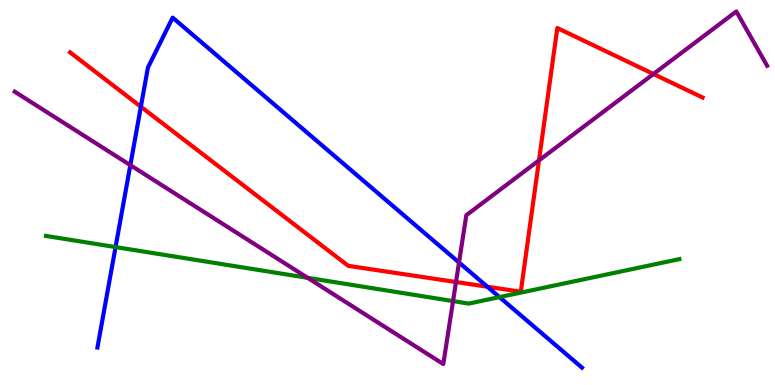[{'lines': ['blue', 'red'], 'intersections': [{'x': 1.82, 'y': 7.23}, {'x': 6.29, 'y': 2.55}]}, {'lines': ['green', 'red'], 'intersections': []}, {'lines': ['purple', 'red'], 'intersections': [{'x': 5.88, 'y': 2.67}, {'x': 6.95, 'y': 5.83}, {'x': 8.43, 'y': 8.08}]}, {'lines': ['blue', 'green'], 'intersections': [{'x': 1.49, 'y': 3.58}, {'x': 6.44, 'y': 2.28}]}, {'lines': ['blue', 'purple'], 'intersections': [{'x': 1.68, 'y': 5.71}, {'x': 5.92, 'y': 3.18}]}, {'lines': ['green', 'purple'], 'intersections': [{'x': 3.97, 'y': 2.78}, {'x': 5.85, 'y': 2.18}]}]